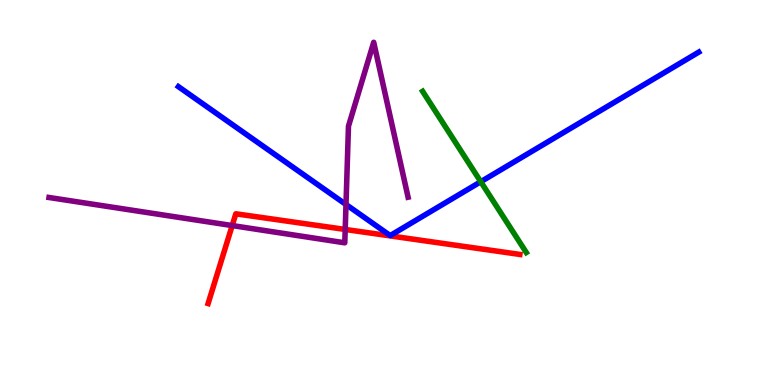[{'lines': ['blue', 'red'], 'intersections': []}, {'lines': ['green', 'red'], 'intersections': []}, {'lines': ['purple', 'red'], 'intersections': [{'x': 3.0, 'y': 4.14}, {'x': 4.45, 'y': 4.04}]}, {'lines': ['blue', 'green'], 'intersections': [{'x': 6.2, 'y': 5.28}]}, {'lines': ['blue', 'purple'], 'intersections': [{'x': 4.46, 'y': 4.69}]}, {'lines': ['green', 'purple'], 'intersections': []}]